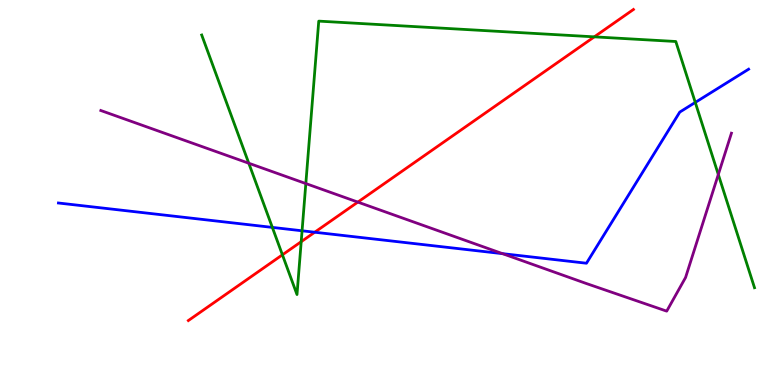[{'lines': ['blue', 'red'], 'intersections': [{'x': 4.06, 'y': 3.97}]}, {'lines': ['green', 'red'], 'intersections': [{'x': 3.64, 'y': 3.38}, {'x': 3.89, 'y': 3.72}, {'x': 7.67, 'y': 9.04}]}, {'lines': ['purple', 'red'], 'intersections': [{'x': 4.62, 'y': 4.75}]}, {'lines': ['blue', 'green'], 'intersections': [{'x': 3.51, 'y': 4.09}, {'x': 3.9, 'y': 4.01}, {'x': 8.97, 'y': 7.34}]}, {'lines': ['blue', 'purple'], 'intersections': [{'x': 6.48, 'y': 3.41}]}, {'lines': ['green', 'purple'], 'intersections': [{'x': 3.21, 'y': 5.76}, {'x': 3.95, 'y': 5.23}, {'x': 9.27, 'y': 5.47}]}]